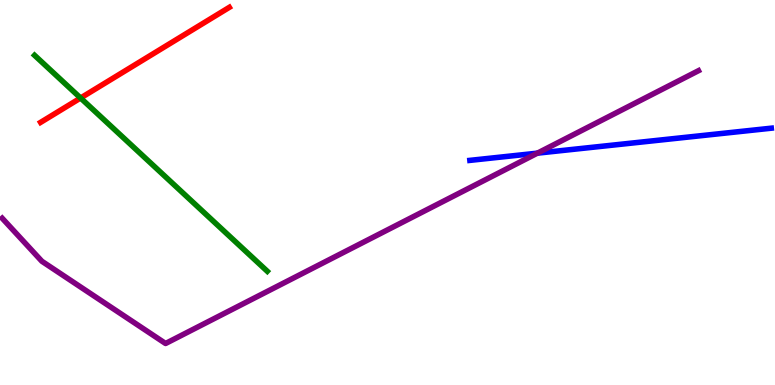[{'lines': ['blue', 'red'], 'intersections': []}, {'lines': ['green', 'red'], 'intersections': [{'x': 1.04, 'y': 7.45}]}, {'lines': ['purple', 'red'], 'intersections': []}, {'lines': ['blue', 'green'], 'intersections': []}, {'lines': ['blue', 'purple'], 'intersections': [{'x': 6.93, 'y': 6.02}]}, {'lines': ['green', 'purple'], 'intersections': []}]